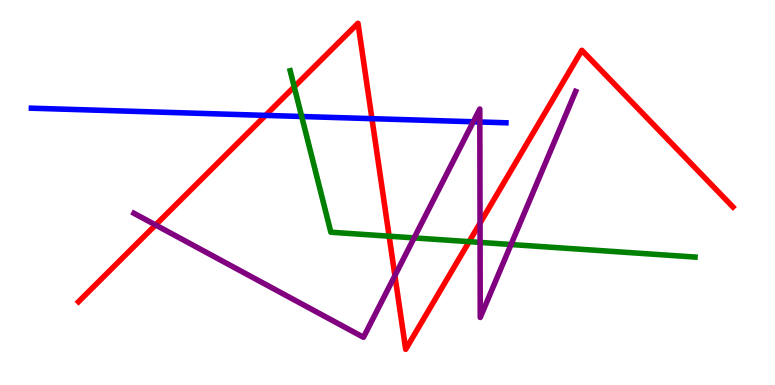[{'lines': ['blue', 'red'], 'intersections': [{'x': 3.43, 'y': 7.0}, {'x': 4.8, 'y': 6.92}]}, {'lines': ['green', 'red'], 'intersections': [{'x': 3.8, 'y': 7.74}, {'x': 5.02, 'y': 3.87}, {'x': 6.05, 'y': 3.72}]}, {'lines': ['purple', 'red'], 'intersections': [{'x': 2.01, 'y': 4.16}, {'x': 5.1, 'y': 2.84}, {'x': 6.19, 'y': 4.2}]}, {'lines': ['blue', 'green'], 'intersections': [{'x': 3.89, 'y': 6.97}]}, {'lines': ['blue', 'purple'], 'intersections': [{'x': 6.11, 'y': 6.84}, {'x': 6.19, 'y': 6.83}]}, {'lines': ['green', 'purple'], 'intersections': [{'x': 5.34, 'y': 3.82}, {'x': 6.19, 'y': 3.7}, {'x': 6.59, 'y': 3.65}]}]